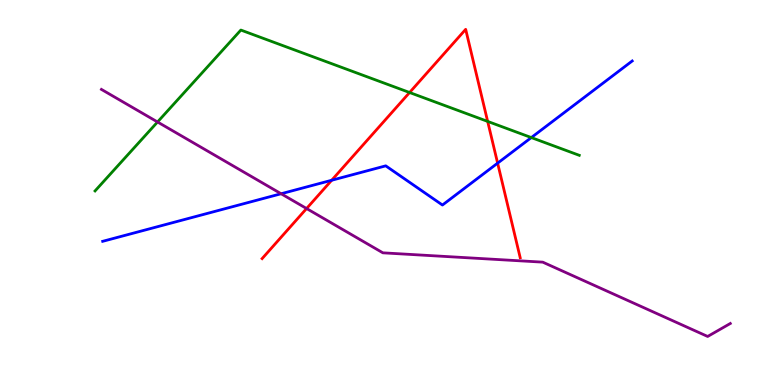[{'lines': ['blue', 'red'], 'intersections': [{'x': 4.28, 'y': 5.32}, {'x': 6.42, 'y': 5.76}]}, {'lines': ['green', 'red'], 'intersections': [{'x': 5.29, 'y': 7.6}, {'x': 6.29, 'y': 6.85}]}, {'lines': ['purple', 'red'], 'intersections': [{'x': 3.96, 'y': 4.58}]}, {'lines': ['blue', 'green'], 'intersections': [{'x': 6.86, 'y': 6.43}]}, {'lines': ['blue', 'purple'], 'intersections': [{'x': 3.63, 'y': 4.97}]}, {'lines': ['green', 'purple'], 'intersections': [{'x': 2.03, 'y': 6.83}]}]